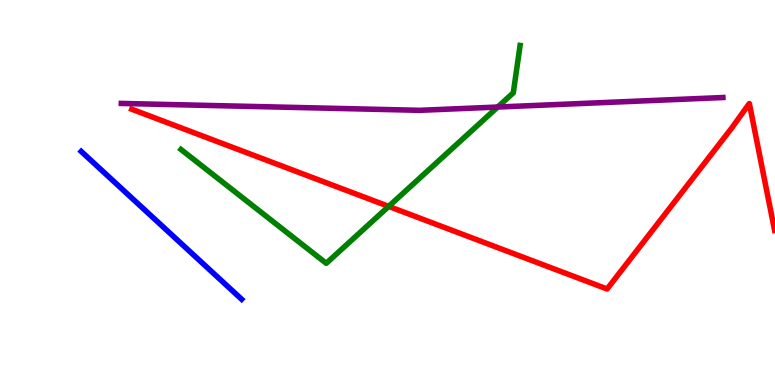[{'lines': ['blue', 'red'], 'intersections': []}, {'lines': ['green', 'red'], 'intersections': [{'x': 5.02, 'y': 4.64}]}, {'lines': ['purple', 'red'], 'intersections': []}, {'lines': ['blue', 'green'], 'intersections': []}, {'lines': ['blue', 'purple'], 'intersections': []}, {'lines': ['green', 'purple'], 'intersections': [{'x': 6.42, 'y': 7.22}]}]